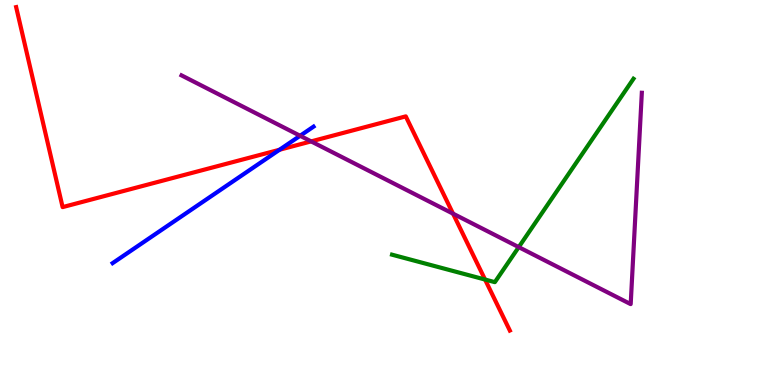[{'lines': ['blue', 'red'], 'intersections': [{'x': 3.61, 'y': 6.11}]}, {'lines': ['green', 'red'], 'intersections': [{'x': 6.26, 'y': 2.74}]}, {'lines': ['purple', 'red'], 'intersections': [{'x': 4.01, 'y': 6.33}, {'x': 5.85, 'y': 4.45}]}, {'lines': ['blue', 'green'], 'intersections': []}, {'lines': ['blue', 'purple'], 'intersections': [{'x': 3.87, 'y': 6.47}]}, {'lines': ['green', 'purple'], 'intersections': [{'x': 6.69, 'y': 3.58}]}]